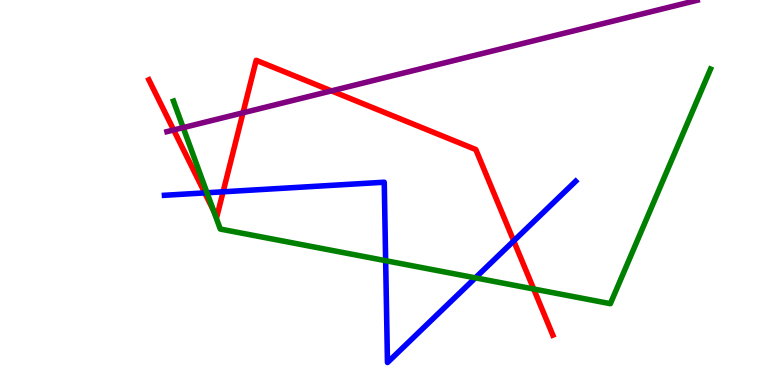[{'lines': ['blue', 'red'], 'intersections': [{'x': 2.64, 'y': 4.99}, {'x': 2.88, 'y': 5.02}, {'x': 6.63, 'y': 3.74}]}, {'lines': ['green', 'red'], 'intersections': [{'x': 2.76, 'y': 4.53}, {'x': 6.89, 'y': 2.49}]}, {'lines': ['purple', 'red'], 'intersections': [{'x': 2.24, 'y': 6.62}, {'x': 3.14, 'y': 7.07}, {'x': 4.28, 'y': 7.64}]}, {'lines': ['blue', 'green'], 'intersections': [{'x': 2.67, 'y': 4.99}, {'x': 4.98, 'y': 3.23}, {'x': 6.13, 'y': 2.78}]}, {'lines': ['blue', 'purple'], 'intersections': []}, {'lines': ['green', 'purple'], 'intersections': [{'x': 2.36, 'y': 6.69}]}]